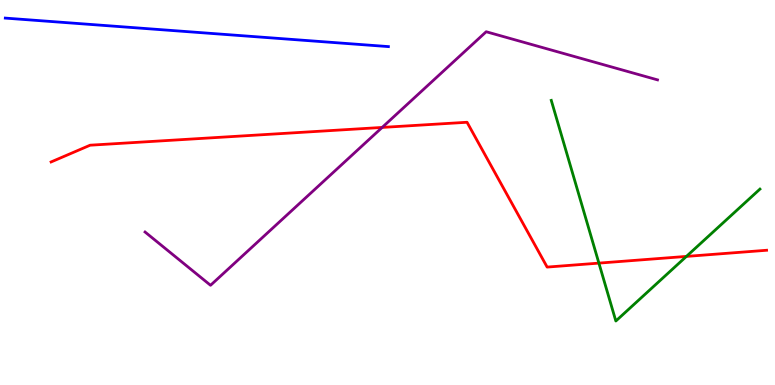[{'lines': ['blue', 'red'], 'intersections': []}, {'lines': ['green', 'red'], 'intersections': [{'x': 7.73, 'y': 3.17}, {'x': 8.86, 'y': 3.34}]}, {'lines': ['purple', 'red'], 'intersections': [{'x': 4.93, 'y': 6.69}]}, {'lines': ['blue', 'green'], 'intersections': []}, {'lines': ['blue', 'purple'], 'intersections': []}, {'lines': ['green', 'purple'], 'intersections': []}]